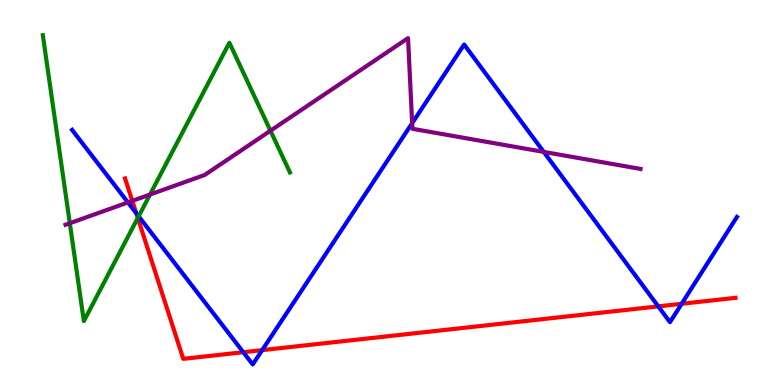[{'lines': ['blue', 'red'], 'intersections': [{'x': 1.76, 'y': 4.46}, {'x': 3.14, 'y': 0.851}, {'x': 3.38, 'y': 0.906}, {'x': 8.49, 'y': 2.04}, {'x': 8.8, 'y': 2.11}]}, {'lines': ['green', 'red'], 'intersections': [{'x': 1.78, 'y': 4.34}]}, {'lines': ['purple', 'red'], 'intersections': [{'x': 1.71, 'y': 4.78}]}, {'lines': ['blue', 'green'], 'intersections': [{'x': 1.79, 'y': 4.38}]}, {'lines': ['blue', 'purple'], 'intersections': [{'x': 1.65, 'y': 4.74}, {'x': 5.32, 'y': 6.8}, {'x': 7.02, 'y': 6.05}]}, {'lines': ['green', 'purple'], 'intersections': [{'x': 0.901, 'y': 4.2}, {'x': 1.94, 'y': 4.95}, {'x': 3.49, 'y': 6.6}]}]